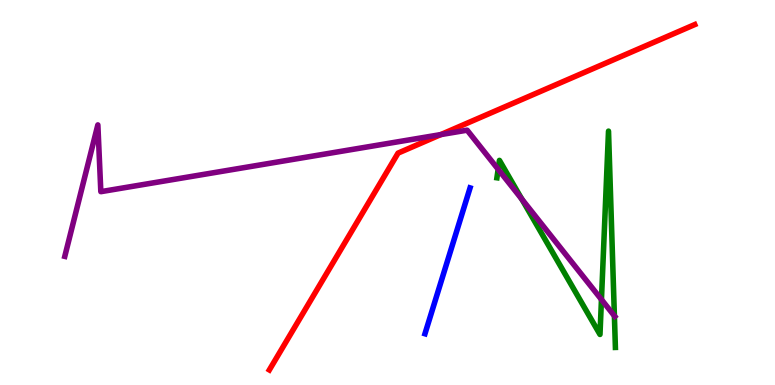[{'lines': ['blue', 'red'], 'intersections': []}, {'lines': ['green', 'red'], 'intersections': []}, {'lines': ['purple', 'red'], 'intersections': [{'x': 5.69, 'y': 6.5}]}, {'lines': ['blue', 'green'], 'intersections': []}, {'lines': ['blue', 'purple'], 'intersections': []}, {'lines': ['green', 'purple'], 'intersections': [{'x': 6.43, 'y': 5.6}, {'x': 6.73, 'y': 4.83}, {'x': 7.76, 'y': 2.22}, {'x': 7.93, 'y': 1.8}]}]